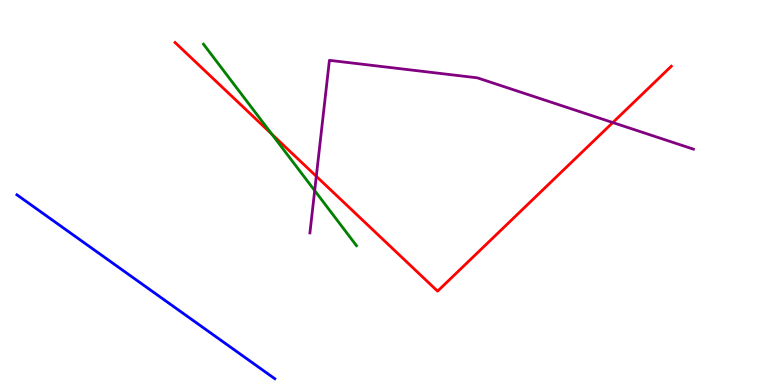[{'lines': ['blue', 'red'], 'intersections': []}, {'lines': ['green', 'red'], 'intersections': [{'x': 3.51, 'y': 6.52}]}, {'lines': ['purple', 'red'], 'intersections': [{'x': 4.08, 'y': 5.42}, {'x': 7.91, 'y': 6.82}]}, {'lines': ['blue', 'green'], 'intersections': []}, {'lines': ['blue', 'purple'], 'intersections': []}, {'lines': ['green', 'purple'], 'intersections': [{'x': 4.06, 'y': 5.05}]}]